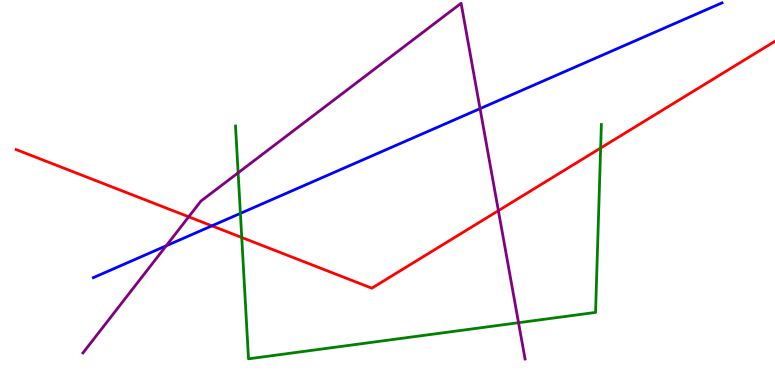[{'lines': ['blue', 'red'], 'intersections': [{'x': 2.73, 'y': 4.13}]}, {'lines': ['green', 'red'], 'intersections': [{'x': 3.12, 'y': 3.83}, {'x': 7.75, 'y': 6.15}]}, {'lines': ['purple', 'red'], 'intersections': [{'x': 2.44, 'y': 4.37}, {'x': 6.43, 'y': 4.53}]}, {'lines': ['blue', 'green'], 'intersections': [{'x': 3.1, 'y': 4.46}]}, {'lines': ['blue', 'purple'], 'intersections': [{'x': 2.14, 'y': 3.62}, {'x': 6.19, 'y': 7.18}]}, {'lines': ['green', 'purple'], 'intersections': [{'x': 3.07, 'y': 5.51}, {'x': 6.69, 'y': 1.62}]}]